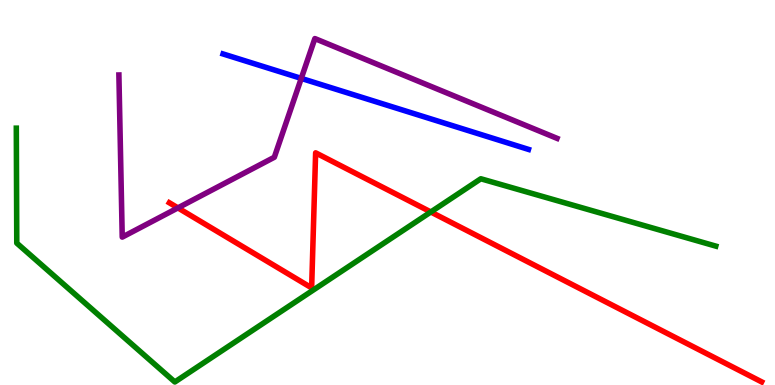[{'lines': ['blue', 'red'], 'intersections': []}, {'lines': ['green', 'red'], 'intersections': [{'x': 5.56, 'y': 4.49}]}, {'lines': ['purple', 'red'], 'intersections': [{'x': 2.3, 'y': 4.6}]}, {'lines': ['blue', 'green'], 'intersections': []}, {'lines': ['blue', 'purple'], 'intersections': [{'x': 3.89, 'y': 7.96}]}, {'lines': ['green', 'purple'], 'intersections': []}]